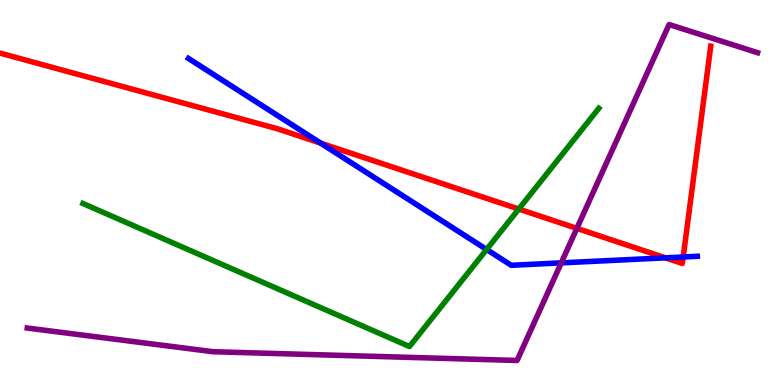[{'lines': ['blue', 'red'], 'intersections': [{'x': 4.14, 'y': 6.28}, {'x': 8.59, 'y': 3.3}, {'x': 8.82, 'y': 3.33}]}, {'lines': ['green', 'red'], 'intersections': [{'x': 6.69, 'y': 4.57}]}, {'lines': ['purple', 'red'], 'intersections': [{'x': 7.44, 'y': 4.07}]}, {'lines': ['blue', 'green'], 'intersections': [{'x': 6.28, 'y': 3.52}]}, {'lines': ['blue', 'purple'], 'intersections': [{'x': 7.24, 'y': 3.17}]}, {'lines': ['green', 'purple'], 'intersections': []}]